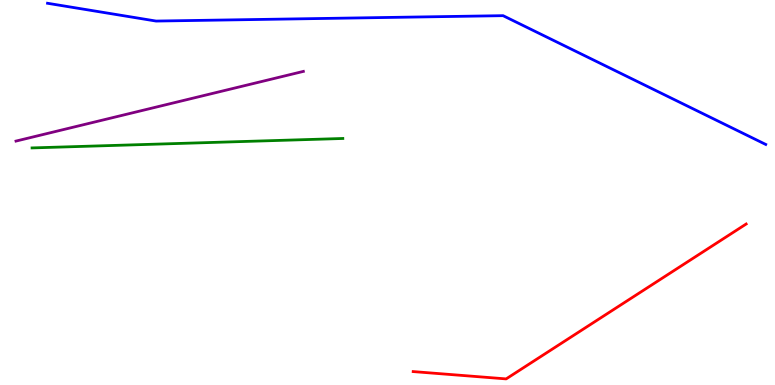[{'lines': ['blue', 'red'], 'intersections': []}, {'lines': ['green', 'red'], 'intersections': []}, {'lines': ['purple', 'red'], 'intersections': []}, {'lines': ['blue', 'green'], 'intersections': []}, {'lines': ['blue', 'purple'], 'intersections': []}, {'lines': ['green', 'purple'], 'intersections': []}]